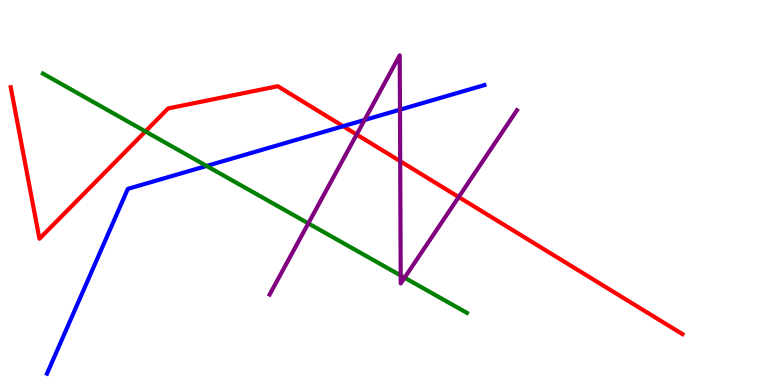[{'lines': ['blue', 'red'], 'intersections': [{'x': 4.43, 'y': 6.72}]}, {'lines': ['green', 'red'], 'intersections': [{'x': 1.88, 'y': 6.59}]}, {'lines': ['purple', 'red'], 'intersections': [{'x': 4.6, 'y': 6.51}, {'x': 5.16, 'y': 5.81}, {'x': 5.92, 'y': 4.88}]}, {'lines': ['blue', 'green'], 'intersections': [{'x': 2.67, 'y': 5.69}]}, {'lines': ['blue', 'purple'], 'intersections': [{'x': 4.7, 'y': 6.88}, {'x': 5.16, 'y': 7.15}]}, {'lines': ['green', 'purple'], 'intersections': [{'x': 3.98, 'y': 4.2}, {'x': 5.17, 'y': 2.84}, {'x': 5.22, 'y': 2.79}]}]